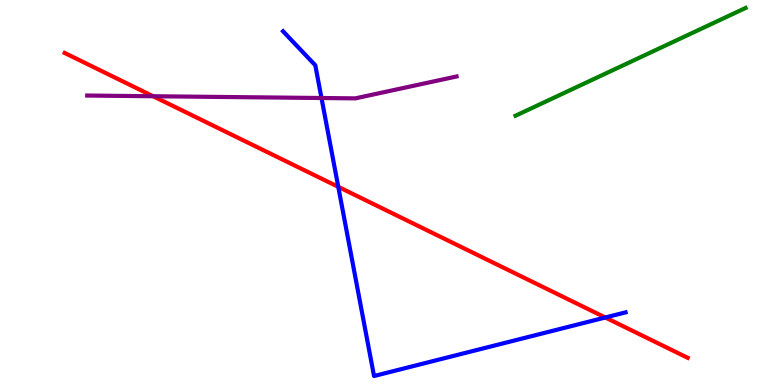[{'lines': ['blue', 'red'], 'intersections': [{'x': 4.36, 'y': 5.15}, {'x': 7.81, 'y': 1.75}]}, {'lines': ['green', 'red'], 'intersections': []}, {'lines': ['purple', 'red'], 'intersections': [{'x': 1.98, 'y': 7.5}]}, {'lines': ['blue', 'green'], 'intersections': []}, {'lines': ['blue', 'purple'], 'intersections': [{'x': 4.15, 'y': 7.45}]}, {'lines': ['green', 'purple'], 'intersections': []}]